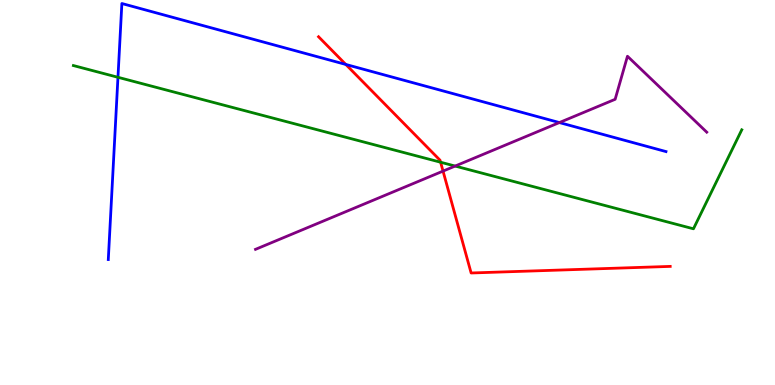[{'lines': ['blue', 'red'], 'intersections': [{'x': 4.46, 'y': 8.33}]}, {'lines': ['green', 'red'], 'intersections': [{'x': 5.69, 'y': 5.79}]}, {'lines': ['purple', 'red'], 'intersections': [{'x': 5.72, 'y': 5.56}]}, {'lines': ['blue', 'green'], 'intersections': [{'x': 1.52, 'y': 7.99}]}, {'lines': ['blue', 'purple'], 'intersections': [{'x': 7.22, 'y': 6.82}]}, {'lines': ['green', 'purple'], 'intersections': [{'x': 5.87, 'y': 5.69}]}]